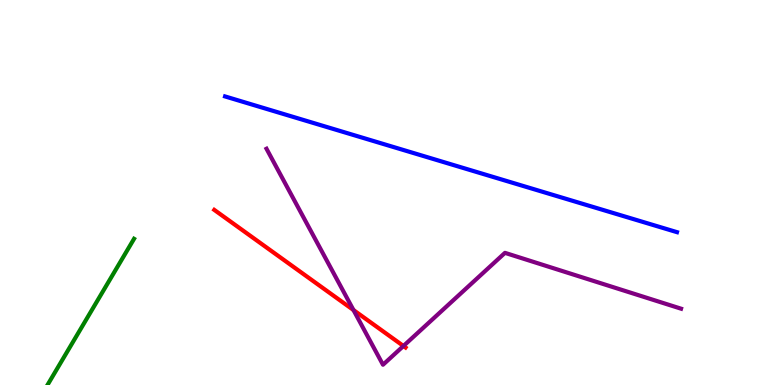[{'lines': ['blue', 'red'], 'intersections': []}, {'lines': ['green', 'red'], 'intersections': []}, {'lines': ['purple', 'red'], 'intersections': [{'x': 4.56, 'y': 1.95}, {'x': 5.21, 'y': 1.01}]}, {'lines': ['blue', 'green'], 'intersections': []}, {'lines': ['blue', 'purple'], 'intersections': []}, {'lines': ['green', 'purple'], 'intersections': []}]